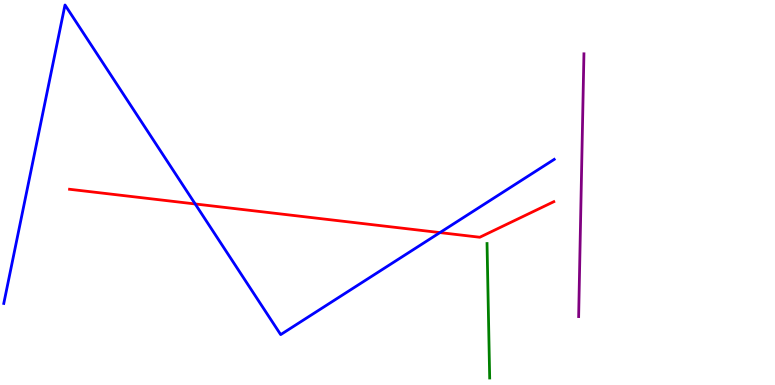[{'lines': ['blue', 'red'], 'intersections': [{'x': 2.52, 'y': 4.7}, {'x': 5.68, 'y': 3.96}]}, {'lines': ['green', 'red'], 'intersections': []}, {'lines': ['purple', 'red'], 'intersections': []}, {'lines': ['blue', 'green'], 'intersections': []}, {'lines': ['blue', 'purple'], 'intersections': []}, {'lines': ['green', 'purple'], 'intersections': []}]